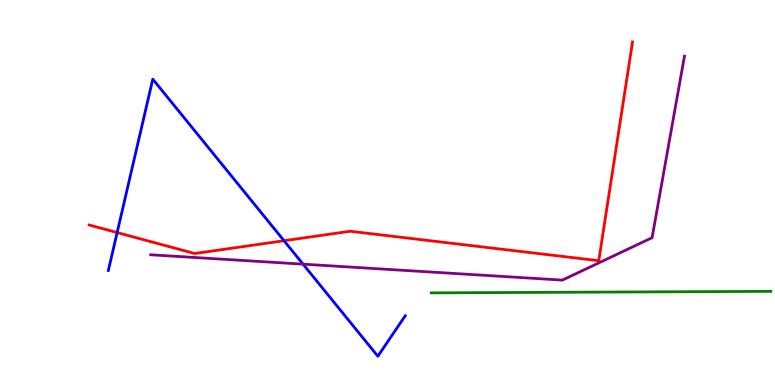[{'lines': ['blue', 'red'], 'intersections': [{'x': 1.51, 'y': 3.96}, {'x': 3.66, 'y': 3.75}]}, {'lines': ['green', 'red'], 'intersections': []}, {'lines': ['purple', 'red'], 'intersections': []}, {'lines': ['blue', 'green'], 'intersections': []}, {'lines': ['blue', 'purple'], 'intersections': [{'x': 3.91, 'y': 3.14}]}, {'lines': ['green', 'purple'], 'intersections': []}]